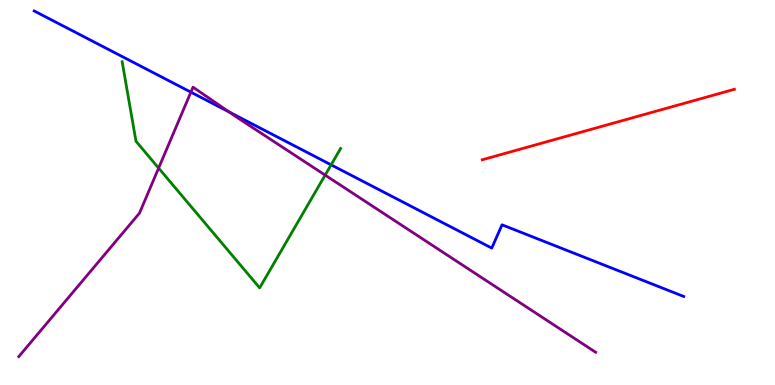[{'lines': ['blue', 'red'], 'intersections': []}, {'lines': ['green', 'red'], 'intersections': []}, {'lines': ['purple', 'red'], 'intersections': []}, {'lines': ['blue', 'green'], 'intersections': [{'x': 4.27, 'y': 5.72}]}, {'lines': ['blue', 'purple'], 'intersections': [{'x': 2.46, 'y': 7.61}, {'x': 2.96, 'y': 7.09}]}, {'lines': ['green', 'purple'], 'intersections': [{'x': 2.05, 'y': 5.63}, {'x': 4.2, 'y': 5.45}]}]